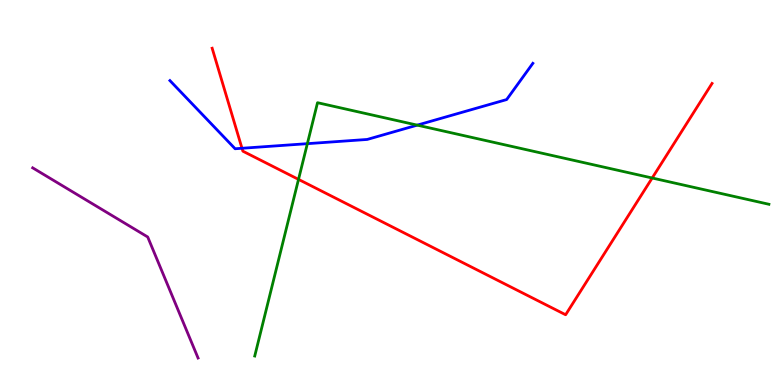[{'lines': ['blue', 'red'], 'intersections': [{'x': 3.12, 'y': 6.15}]}, {'lines': ['green', 'red'], 'intersections': [{'x': 3.85, 'y': 5.34}, {'x': 8.42, 'y': 5.38}]}, {'lines': ['purple', 'red'], 'intersections': []}, {'lines': ['blue', 'green'], 'intersections': [{'x': 3.97, 'y': 6.27}, {'x': 5.38, 'y': 6.75}]}, {'lines': ['blue', 'purple'], 'intersections': []}, {'lines': ['green', 'purple'], 'intersections': []}]